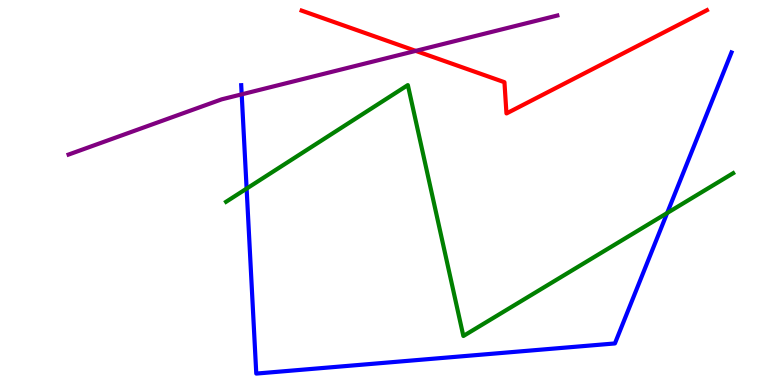[{'lines': ['blue', 'red'], 'intersections': []}, {'lines': ['green', 'red'], 'intersections': []}, {'lines': ['purple', 'red'], 'intersections': [{'x': 5.36, 'y': 8.68}]}, {'lines': ['blue', 'green'], 'intersections': [{'x': 3.18, 'y': 5.1}, {'x': 8.61, 'y': 4.47}]}, {'lines': ['blue', 'purple'], 'intersections': [{'x': 3.12, 'y': 7.55}]}, {'lines': ['green', 'purple'], 'intersections': []}]